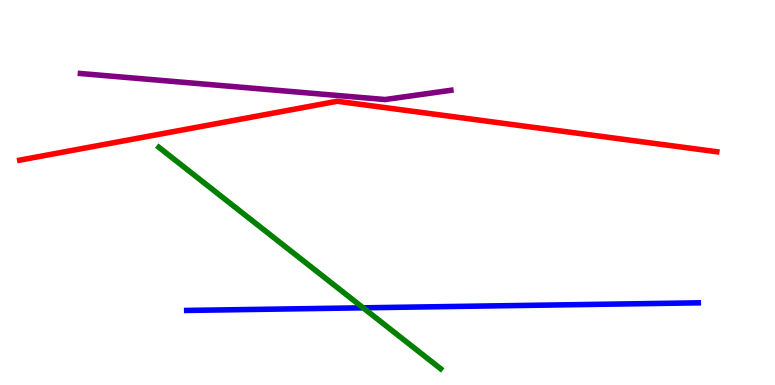[{'lines': ['blue', 'red'], 'intersections': []}, {'lines': ['green', 'red'], 'intersections': []}, {'lines': ['purple', 'red'], 'intersections': []}, {'lines': ['blue', 'green'], 'intersections': [{'x': 4.69, 'y': 2.0}]}, {'lines': ['blue', 'purple'], 'intersections': []}, {'lines': ['green', 'purple'], 'intersections': []}]